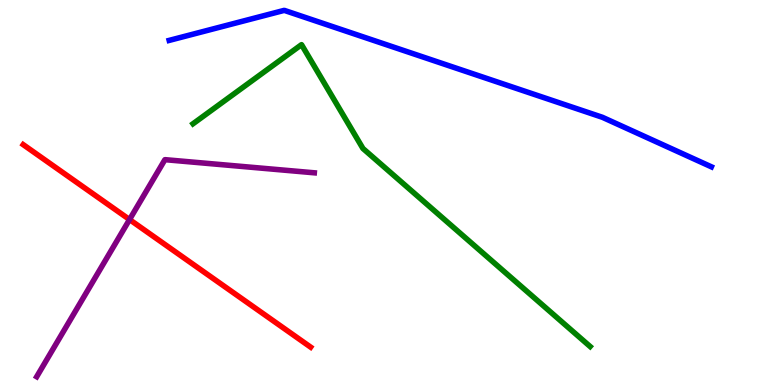[{'lines': ['blue', 'red'], 'intersections': []}, {'lines': ['green', 'red'], 'intersections': []}, {'lines': ['purple', 'red'], 'intersections': [{'x': 1.67, 'y': 4.3}]}, {'lines': ['blue', 'green'], 'intersections': []}, {'lines': ['blue', 'purple'], 'intersections': []}, {'lines': ['green', 'purple'], 'intersections': []}]